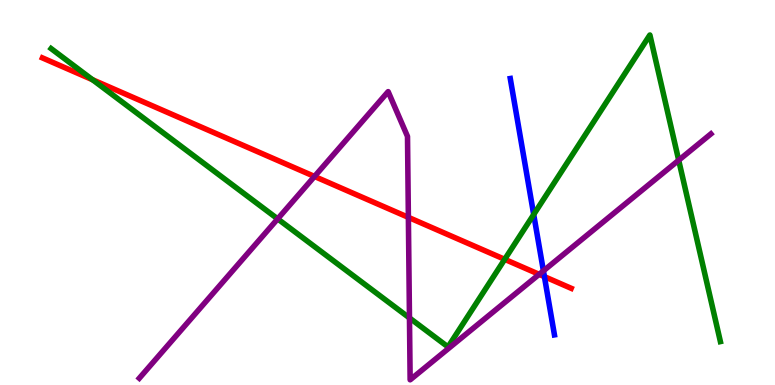[{'lines': ['blue', 'red'], 'intersections': [{'x': 7.02, 'y': 2.81}]}, {'lines': ['green', 'red'], 'intersections': [{'x': 1.19, 'y': 7.93}, {'x': 6.51, 'y': 3.26}]}, {'lines': ['purple', 'red'], 'intersections': [{'x': 4.06, 'y': 5.42}, {'x': 5.27, 'y': 4.35}, {'x': 6.96, 'y': 2.87}]}, {'lines': ['blue', 'green'], 'intersections': [{'x': 6.89, 'y': 4.43}]}, {'lines': ['blue', 'purple'], 'intersections': [{'x': 7.01, 'y': 2.96}]}, {'lines': ['green', 'purple'], 'intersections': [{'x': 3.58, 'y': 4.31}, {'x': 5.28, 'y': 1.74}, {'x': 8.76, 'y': 5.84}]}]